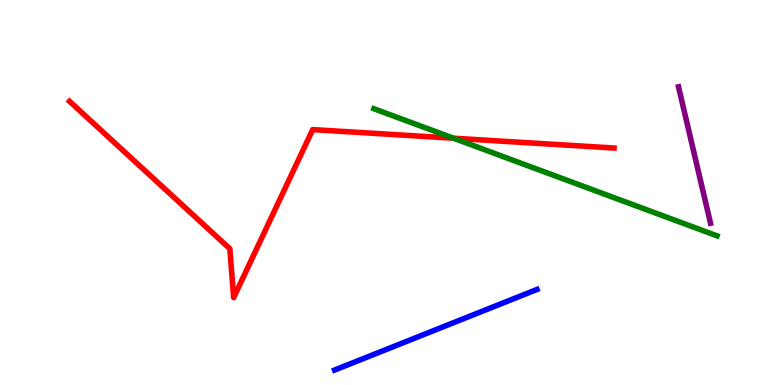[{'lines': ['blue', 'red'], 'intersections': []}, {'lines': ['green', 'red'], 'intersections': [{'x': 5.85, 'y': 6.41}]}, {'lines': ['purple', 'red'], 'intersections': []}, {'lines': ['blue', 'green'], 'intersections': []}, {'lines': ['blue', 'purple'], 'intersections': []}, {'lines': ['green', 'purple'], 'intersections': []}]